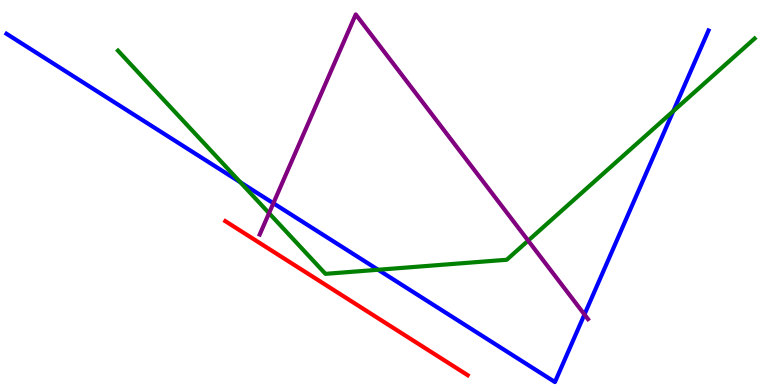[{'lines': ['blue', 'red'], 'intersections': []}, {'lines': ['green', 'red'], 'intersections': []}, {'lines': ['purple', 'red'], 'intersections': []}, {'lines': ['blue', 'green'], 'intersections': [{'x': 3.1, 'y': 5.27}, {'x': 4.88, 'y': 2.99}, {'x': 8.69, 'y': 7.11}]}, {'lines': ['blue', 'purple'], 'intersections': [{'x': 3.53, 'y': 4.72}, {'x': 7.54, 'y': 1.83}]}, {'lines': ['green', 'purple'], 'intersections': [{'x': 3.47, 'y': 4.46}, {'x': 6.82, 'y': 3.75}]}]